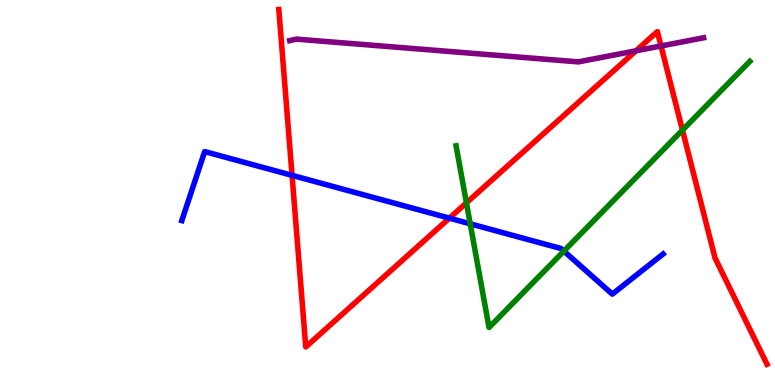[{'lines': ['blue', 'red'], 'intersections': [{'x': 3.77, 'y': 5.45}, {'x': 5.8, 'y': 4.33}]}, {'lines': ['green', 'red'], 'intersections': [{'x': 6.02, 'y': 4.73}, {'x': 8.81, 'y': 6.62}]}, {'lines': ['purple', 'red'], 'intersections': [{'x': 8.21, 'y': 8.68}, {'x': 8.53, 'y': 8.81}]}, {'lines': ['blue', 'green'], 'intersections': [{'x': 6.07, 'y': 4.19}, {'x': 7.28, 'y': 3.48}]}, {'lines': ['blue', 'purple'], 'intersections': []}, {'lines': ['green', 'purple'], 'intersections': []}]